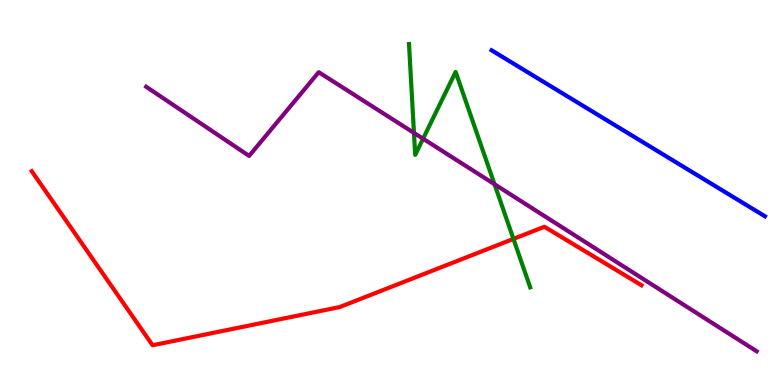[{'lines': ['blue', 'red'], 'intersections': []}, {'lines': ['green', 'red'], 'intersections': [{'x': 6.63, 'y': 3.79}]}, {'lines': ['purple', 'red'], 'intersections': []}, {'lines': ['blue', 'green'], 'intersections': []}, {'lines': ['blue', 'purple'], 'intersections': []}, {'lines': ['green', 'purple'], 'intersections': [{'x': 5.34, 'y': 6.55}, {'x': 5.46, 'y': 6.4}, {'x': 6.38, 'y': 5.21}]}]